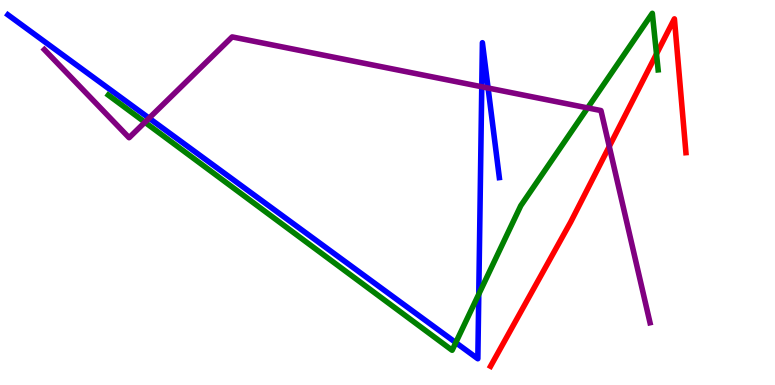[{'lines': ['blue', 'red'], 'intersections': []}, {'lines': ['green', 'red'], 'intersections': [{'x': 8.47, 'y': 8.6}]}, {'lines': ['purple', 'red'], 'intersections': [{'x': 7.86, 'y': 6.2}]}, {'lines': ['blue', 'green'], 'intersections': [{'x': 5.88, 'y': 1.1}, {'x': 6.18, 'y': 2.36}]}, {'lines': ['blue', 'purple'], 'intersections': [{'x': 1.92, 'y': 6.93}, {'x': 6.22, 'y': 7.75}, {'x': 6.3, 'y': 7.71}]}, {'lines': ['green', 'purple'], 'intersections': [{'x': 1.87, 'y': 6.82}, {'x': 7.58, 'y': 7.2}]}]